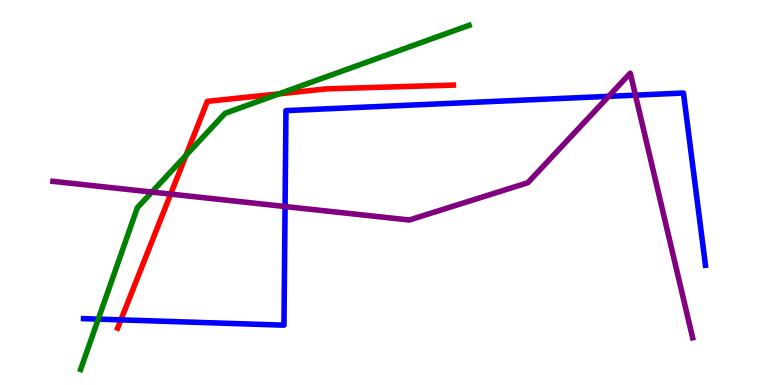[{'lines': ['blue', 'red'], 'intersections': [{'x': 1.56, 'y': 1.69}]}, {'lines': ['green', 'red'], 'intersections': [{'x': 2.4, 'y': 5.96}, {'x': 3.6, 'y': 7.56}]}, {'lines': ['purple', 'red'], 'intersections': [{'x': 2.2, 'y': 4.96}]}, {'lines': ['blue', 'green'], 'intersections': [{'x': 1.27, 'y': 1.71}]}, {'lines': ['blue', 'purple'], 'intersections': [{'x': 3.68, 'y': 4.64}, {'x': 7.85, 'y': 7.5}, {'x': 8.2, 'y': 7.53}]}, {'lines': ['green', 'purple'], 'intersections': [{'x': 1.96, 'y': 5.01}]}]